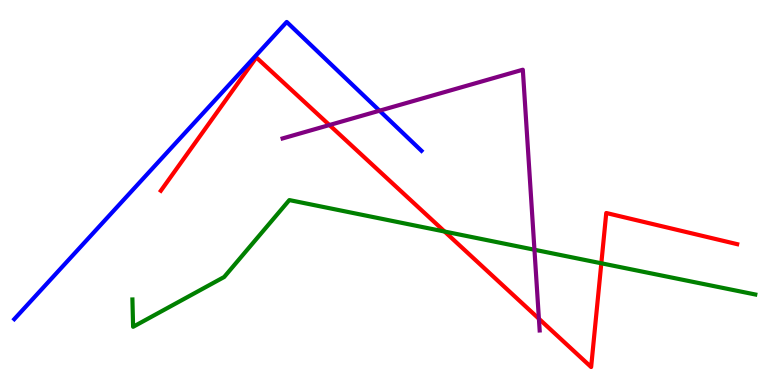[{'lines': ['blue', 'red'], 'intersections': []}, {'lines': ['green', 'red'], 'intersections': [{'x': 5.74, 'y': 3.99}, {'x': 7.76, 'y': 3.16}]}, {'lines': ['purple', 'red'], 'intersections': [{'x': 4.25, 'y': 6.75}, {'x': 6.95, 'y': 1.72}]}, {'lines': ['blue', 'green'], 'intersections': []}, {'lines': ['blue', 'purple'], 'intersections': [{'x': 4.9, 'y': 7.12}]}, {'lines': ['green', 'purple'], 'intersections': [{'x': 6.9, 'y': 3.51}]}]